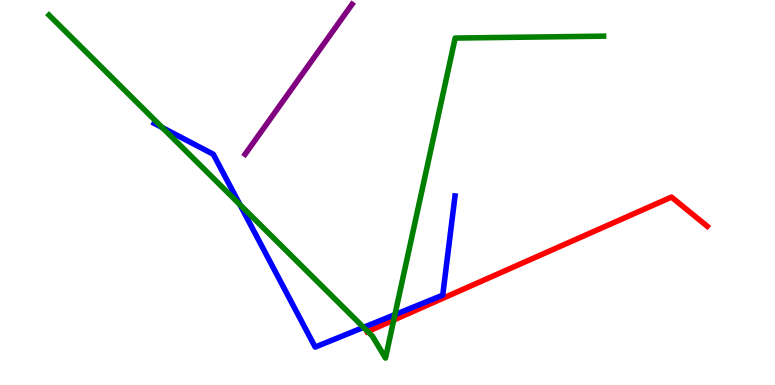[{'lines': ['blue', 'red'], 'intersections': []}, {'lines': ['green', 'red'], 'intersections': [{'x': 4.74, 'y': 1.39}, {'x': 5.08, 'y': 1.69}]}, {'lines': ['purple', 'red'], 'intersections': []}, {'lines': ['blue', 'green'], 'intersections': [{'x': 2.09, 'y': 6.69}, {'x': 3.1, 'y': 4.68}, {'x': 4.69, 'y': 1.5}, {'x': 5.1, 'y': 1.83}]}, {'lines': ['blue', 'purple'], 'intersections': []}, {'lines': ['green', 'purple'], 'intersections': []}]